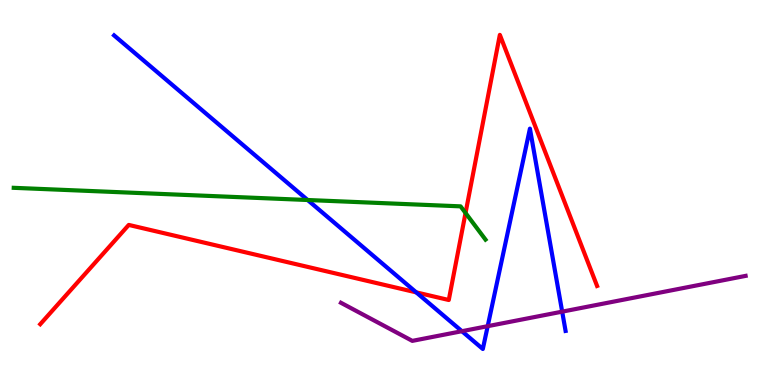[{'lines': ['blue', 'red'], 'intersections': [{'x': 5.37, 'y': 2.41}]}, {'lines': ['green', 'red'], 'intersections': [{'x': 6.01, 'y': 4.47}]}, {'lines': ['purple', 'red'], 'intersections': []}, {'lines': ['blue', 'green'], 'intersections': [{'x': 3.97, 'y': 4.8}]}, {'lines': ['blue', 'purple'], 'intersections': [{'x': 5.96, 'y': 1.4}, {'x': 6.29, 'y': 1.53}, {'x': 7.25, 'y': 1.91}]}, {'lines': ['green', 'purple'], 'intersections': []}]